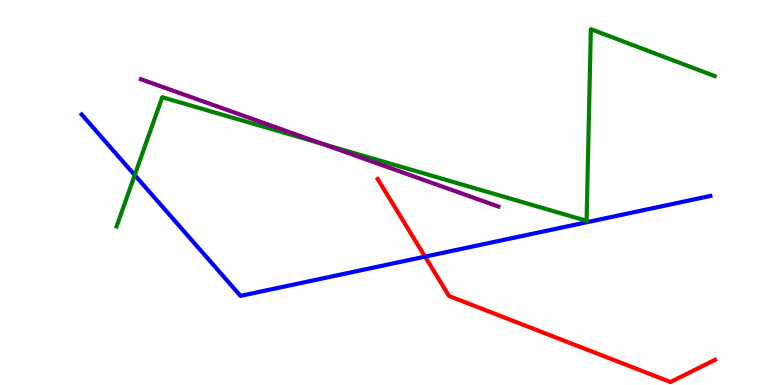[{'lines': ['blue', 'red'], 'intersections': [{'x': 5.48, 'y': 3.33}]}, {'lines': ['green', 'red'], 'intersections': []}, {'lines': ['purple', 'red'], 'intersections': []}, {'lines': ['blue', 'green'], 'intersections': [{'x': 1.74, 'y': 5.45}]}, {'lines': ['blue', 'purple'], 'intersections': []}, {'lines': ['green', 'purple'], 'intersections': [{'x': 4.16, 'y': 6.26}]}]